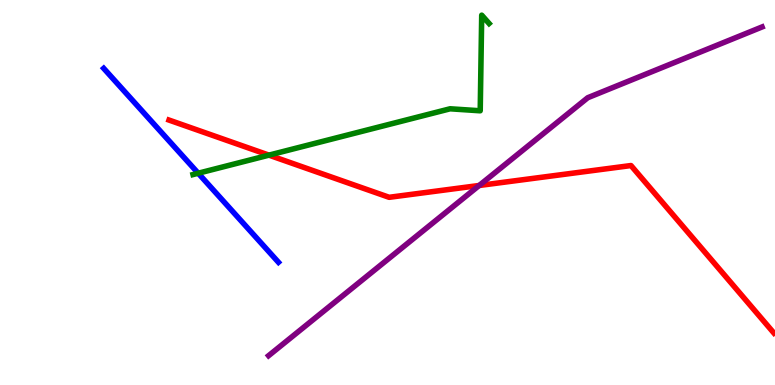[{'lines': ['blue', 'red'], 'intersections': []}, {'lines': ['green', 'red'], 'intersections': [{'x': 3.47, 'y': 5.97}]}, {'lines': ['purple', 'red'], 'intersections': [{'x': 6.18, 'y': 5.18}]}, {'lines': ['blue', 'green'], 'intersections': [{'x': 2.56, 'y': 5.5}]}, {'lines': ['blue', 'purple'], 'intersections': []}, {'lines': ['green', 'purple'], 'intersections': []}]